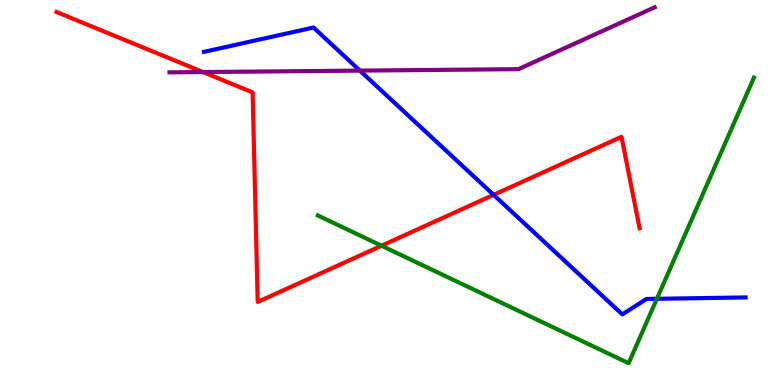[{'lines': ['blue', 'red'], 'intersections': [{'x': 6.37, 'y': 4.94}]}, {'lines': ['green', 'red'], 'intersections': [{'x': 4.92, 'y': 3.62}]}, {'lines': ['purple', 'red'], 'intersections': [{'x': 2.62, 'y': 8.13}]}, {'lines': ['blue', 'green'], 'intersections': [{'x': 8.48, 'y': 2.24}]}, {'lines': ['blue', 'purple'], 'intersections': [{'x': 4.64, 'y': 8.17}]}, {'lines': ['green', 'purple'], 'intersections': []}]